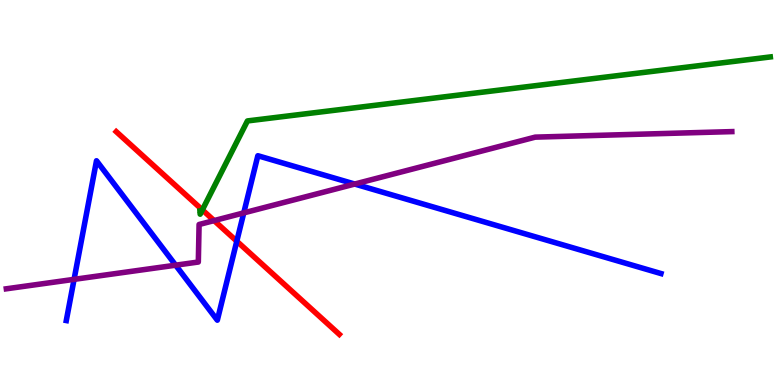[{'lines': ['blue', 'red'], 'intersections': [{'x': 3.06, 'y': 3.74}]}, {'lines': ['green', 'red'], 'intersections': [{'x': 2.61, 'y': 4.55}]}, {'lines': ['purple', 'red'], 'intersections': [{'x': 2.76, 'y': 4.27}]}, {'lines': ['blue', 'green'], 'intersections': []}, {'lines': ['blue', 'purple'], 'intersections': [{'x': 0.956, 'y': 2.74}, {'x': 2.27, 'y': 3.11}, {'x': 3.15, 'y': 4.47}, {'x': 4.58, 'y': 5.22}]}, {'lines': ['green', 'purple'], 'intersections': []}]